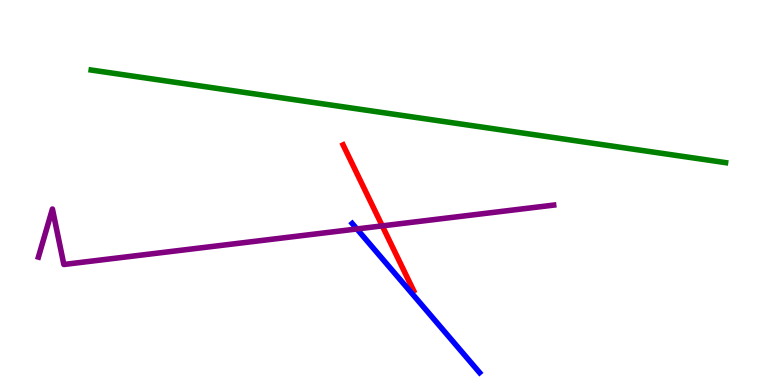[{'lines': ['blue', 'red'], 'intersections': []}, {'lines': ['green', 'red'], 'intersections': []}, {'lines': ['purple', 'red'], 'intersections': [{'x': 4.93, 'y': 4.13}]}, {'lines': ['blue', 'green'], 'intersections': []}, {'lines': ['blue', 'purple'], 'intersections': [{'x': 4.6, 'y': 4.05}]}, {'lines': ['green', 'purple'], 'intersections': []}]